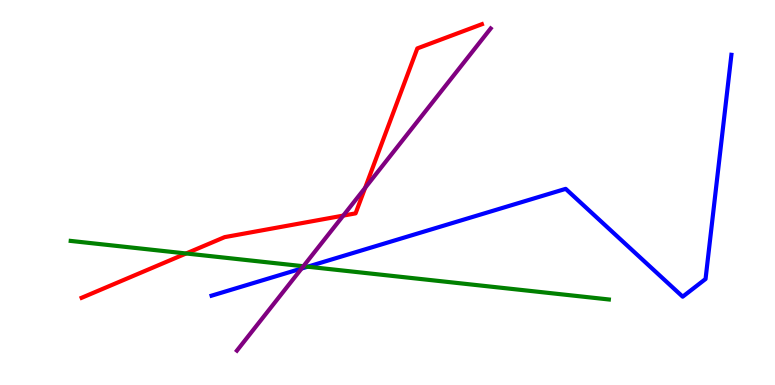[{'lines': ['blue', 'red'], 'intersections': []}, {'lines': ['green', 'red'], 'intersections': [{'x': 2.4, 'y': 3.42}]}, {'lines': ['purple', 'red'], 'intersections': [{'x': 4.43, 'y': 4.4}, {'x': 4.71, 'y': 5.12}]}, {'lines': ['blue', 'green'], 'intersections': [{'x': 3.97, 'y': 3.07}]}, {'lines': ['blue', 'purple'], 'intersections': [{'x': 3.89, 'y': 3.03}]}, {'lines': ['green', 'purple'], 'intersections': [{'x': 3.91, 'y': 3.08}]}]